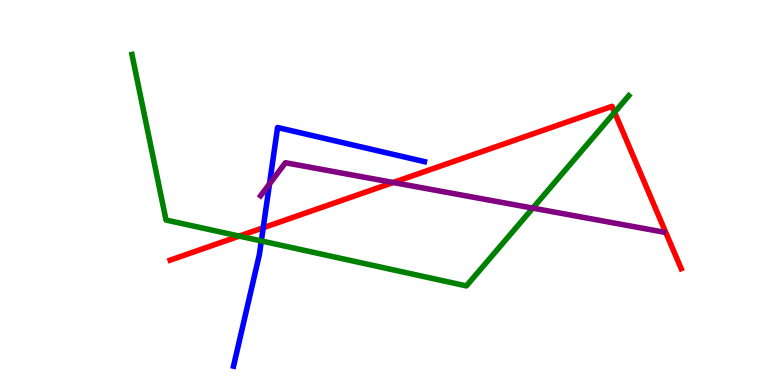[{'lines': ['blue', 'red'], 'intersections': [{'x': 3.4, 'y': 4.08}]}, {'lines': ['green', 'red'], 'intersections': [{'x': 3.09, 'y': 3.87}, {'x': 7.93, 'y': 7.08}]}, {'lines': ['purple', 'red'], 'intersections': [{'x': 5.07, 'y': 5.26}]}, {'lines': ['blue', 'green'], 'intersections': [{'x': 3.37, 'y': 3.74}]}, {'lines': ['blue', 'purple'], 'intersections': [{'x': 3.48, 'y': 5.22}]}, {'lines': ['green', 'purple'], 'intersections': [{'x': 6.87, 'y': 4.59}]}]